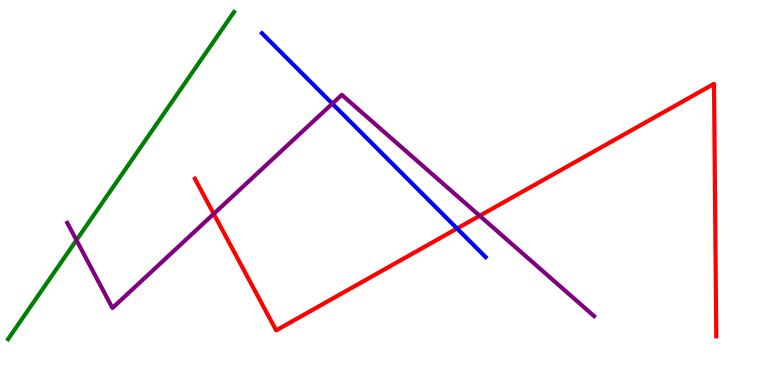[{'lines': ['blue', 'red'], 'intersections': [{'x': 5.9, 'y': 4.06}]}, {'lines': ['green', 'red'], 'intersections': []}, {'lines': ['purple', 'red'], 'intersections': [{'x': 2.76, 'y': 4.45}, {'x': 6.19, 'y': 4.4}]}, {'lines': ['blue', 'green'], 'intersections': []}, {'lines': ['blue', 'purple'], 'intersections': [{'x': 4.29, 'y': 7.31}]}, {'lines': ['green', 'purple'], 'intersections': [{'x': 0.987, 'y': 3.76}]}]